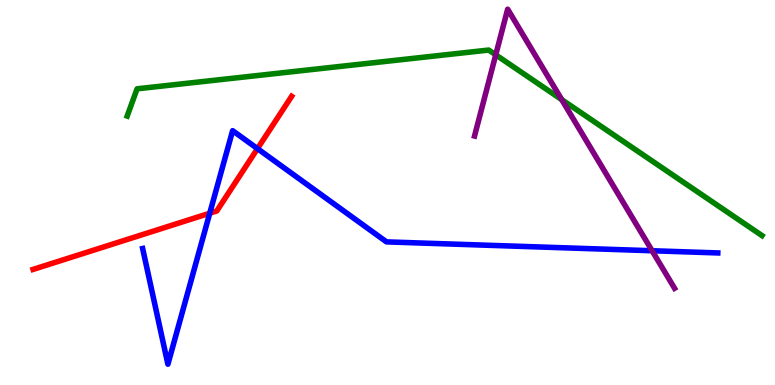[{'lines': ['blue', 'red'], 'intersections': [{'x': 2.71, 'y': 4.46}, {'x': 3.32, 'y': 6.14}]}, {'lines': ['green', 'red'], 'intersections': []}, {'lines': ['purple', 'red'], 'intersections': []}, {'lines': ['blue', 'green'], 'intersections': []}, {'lines': ['blue', 'purple'], 'intersections': [{'x': 8.41, 'y': 3.49}]}, {'lines': ['green', 'purple'], 'intersections': [{'x': 6.4, 'y': 8.58}, {'x': 7.25, 'y': 7.41}]}]